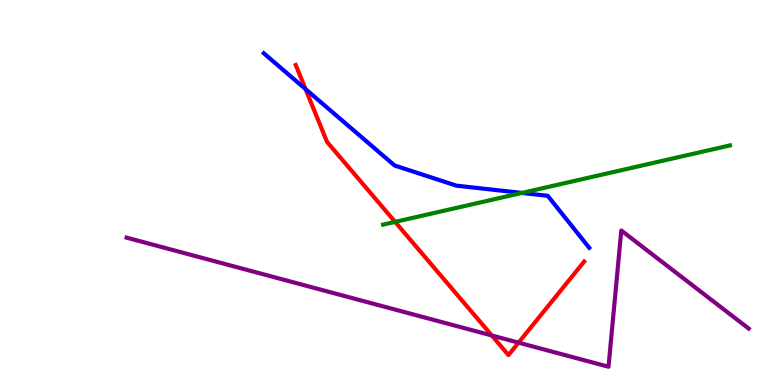[{'lines': ['blue', 'red'], 'intersections': [{'x': 3.94, 'y': 7.69}]}, {'lines': ['green', 'red'], 'intersections': [{'x': 5.1, 'y': 4.24}]}, {'lines': ['purple', 'red'], 'intersections': [{'x': 6.35, 'y': 1.29}, {'x': 6.69, 'y': 1.1}]}, {'lines': ['blue', 'green'], 'intersections': [{'x': 6.73, 'y': 4.99}]}, {'lines': ['blue', 'purple'], 'intersections': []}, {'lines': ['green', 'purple'], 'intersections': []}]